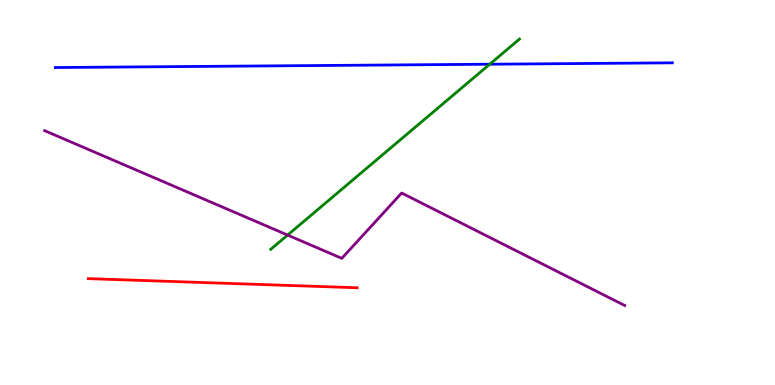[{'lines': ['blue', 'red'], 'intersections': []}, {'lines': ['green', 'red'], 'intersections': []}, {'lines': ['purple', 'red'], 'intersections': []}, {'lines': ['blue', 'green'], 'intersections': [{'x': 6.32, 'y': 8.33}]}, {'lines': ['blue', 'purple'], 'intersections': []}, {'lines': ['green', 'purple'], 'intersections': [{'x': 3.71, 'y': 3.89}]}]